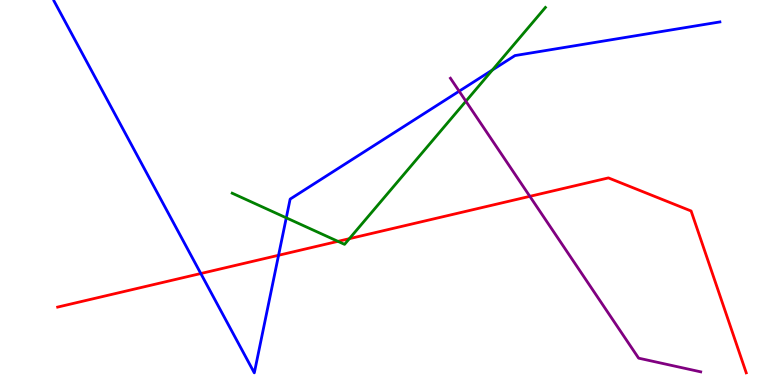[{'lines': ['blue', 'red'], 'intersections': [{'x': 2.59, 'y': 2.9}, {'x': 3.59, 'y': 3.37}]}, {'lines': ['green', 'red'], 'intersections': [{'x': 4.36, 'y': 3.73}, {'x': 4.51, 'y': 3.8}]}, {'lines': ['purple', 'red'], 'intersections': [{'x': 6.84, 'y': 4.9}]}, {'lines': ['blue', 'green'], 'intersections': [{'x': 3.69, 'y': 4.34}, {'x': 6.35, 'y': 8.18}]}, {'lines': ['blue', 'purple'], 'intersections': [{'x': 5.92, 'y': 7.63}]}, {'lines': ['green', 'purple'], 'intersections': [{'x': 6.01, 'y': 7.37}]}]